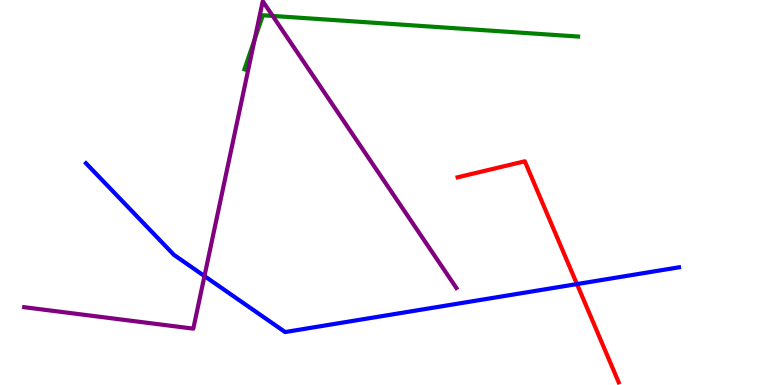[{'lines': ['blue', 'red'], 'intersections': [{'x': 7.44, 'y': 2.62}]}, {'lines': ['green', 'red'], 'intersections': []}, {'lines': ['purple', 'red'], 'intersections': []}, {'lines': ['blue', 'green'], 'intersections': []}, {'lines': ['blue', 'purple'], 'intersections': [{'x': 2.64, 'y': 2.83}]}, {'lines': ['green', 'purple'], 'intersections': [{'x': 3.29, 'y': 8.98}, {'x': 3.52, 'y': 9.59}]}]